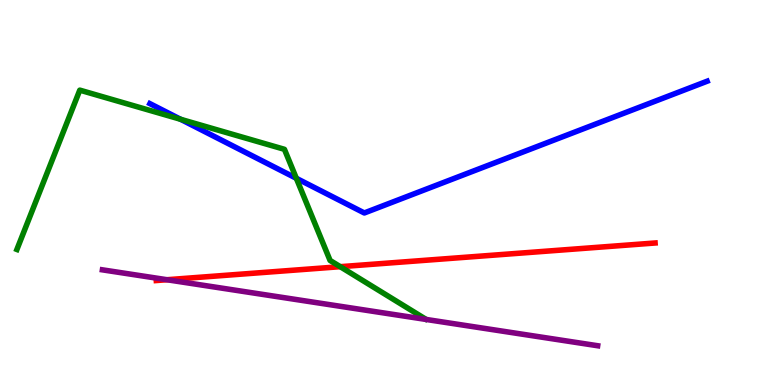[{'lines': ['blue', 'red'], 'intersections': []}, {'lines': ['green', 'red'], 'intersections': [{'x': 4.39, 'y': 3.07}]}, {'lines': ['purple', 'red'], 'intersections': [{'x': 2.15, 'y': 2.73}]}, {'lines': ['blue', 'green'], 'intersections': [{'x': 2.33, 'y': 6.9}, {'x': 3.82, 'y': 5.37}]}, {'lines': ['blue', 'purple'], 'intersections': []}, {'lines': ['green', 'purple'], 'intersections': []}]